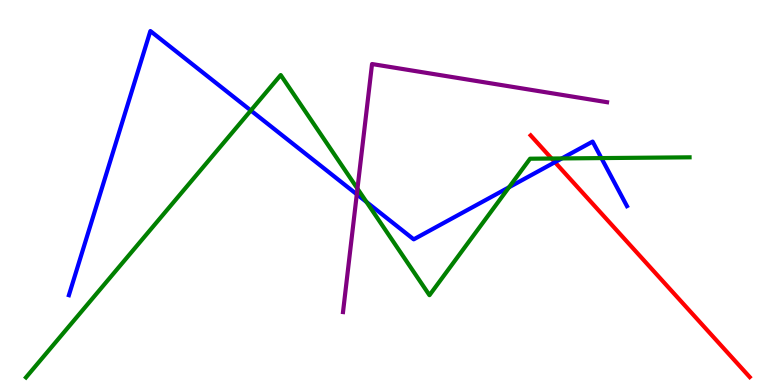[{'lines': ['blue', 'red'], 'intersections': [{'x': 7.16, 'y': 5.79}]}, {'lines': ['green', 'red'], 'intersections': [{'x': 7.12, 'y': 5.88}]}, {'lines': ['purple', 'red'], 'intersections': []}, {'lines': ['blue', 'green'], 'intersections': [{'x': 3.24, 'y': 7.13}, {'x': 4.73, 'y': 4.75}, {'x': 6.57, 'y': 5.14}, {'x': 7.25, 'y': 5.88}, {'x': 7.76, 'y': 5.89}]}, {'lines': ['blue', 'purple'], 'intersections': [{'x': 4.6, 'y': 4.95}]}, {'lines': ['green', 'purple'], 'intersections': [{'x': 4.61, 'y': 5.1}]}]